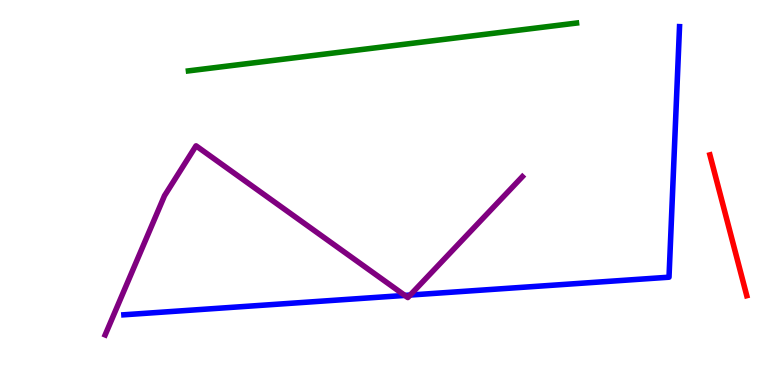[{'lines': ['blue', 'red'], 'intersections': []}, {'lines': ['green', 'red'], 'intersections': []}, {'lines': ['purple', 'red'], 'intersections': []}, {'lines': ['blue', 'green'], 'intersections': []}, {'lines': ['blue', 'purple'], 'intersections': [{'x': 5.22, 'y': 2.33}, {'x': 5.29, 'y': 2.34}]}, {'lines': ['green', 'purple'], 'intersections': []}]